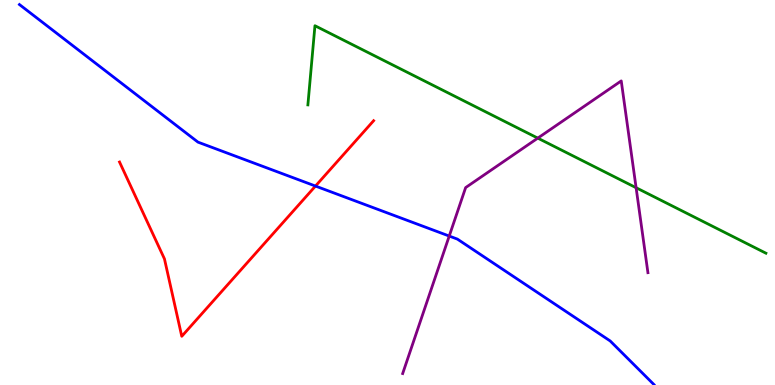[{'lines': ['blue', 'red'], 'intersections': [{'x': 4.07, 'y': 5.17}]}, {'lines': ['green', 'red'], 'intersections': []}, {'lines': ['purple', 'red'], 'intersections': []}, {'lines': ['blue', 'green'], 'intersections': []}, {'lines': ['blue', 'purple'], 'intersections': [{'x': 5.8, 'y': 3.87}]}, {'lines': ['green', 'purple'], 'intersections': [{'x': 6.94, 'y': 6.41}, {'x': 8.21, 'y': 5.12}]}]